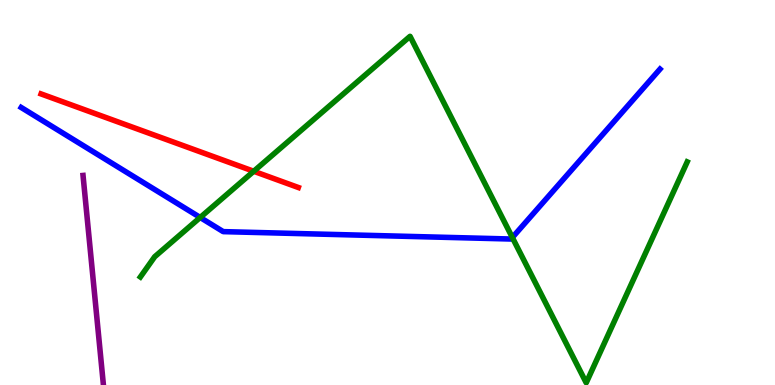[{'lines': ['blue', 'red'], 'intersections': []}, {'lines': ['green', 'red'], 'intersections': [{'x': 3.27, 'y': 5.55}]}, {'lines': ['purple', 'red'], 'intersections': []}, {'lines': ['blue', 'green'], 'intersections': [{'x': 2.58, 'y': 4.35}, {'x': 6.61, 'y': 3.83}]}, {'lines': ['blue', 'purple'], 'intersections': []}, {'lines': ['green', 'purple'], 'intersections': []}]